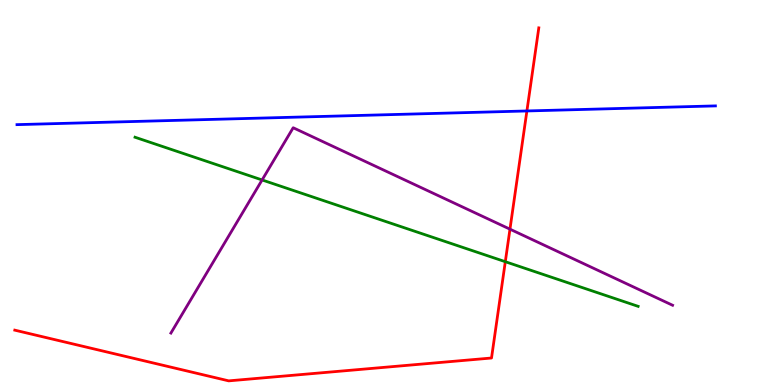[{'lines': ['blue', 'red'], 'intersections': [{'x': 6.8, 'y': 7.12}]}, {'lines': ['green', 'red'], 'intersections': [{'x': 6.52, 'y': 3.2}]}, {'lines': ['purple', 'red'], 'intersections': [{'x': 6.58, 'y': 4.05}]}, {'lines': ['blue', 'green'], 'intersections': []}, {'lines': ['blue', 'purple'], 'intersections': []}, {'lines': ['green', 'purple'], 'intersections': [{'x': 3.38, 'y': 5.33}]}]